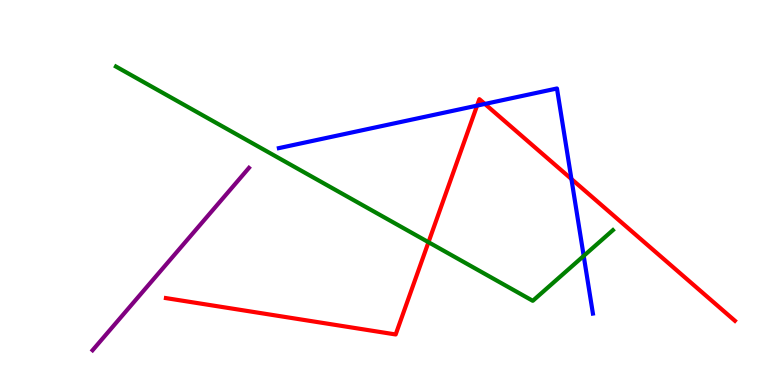[{'lines': ['blue', 'red'], 'intersections': [{'x': 6.16, 'y': 7.26}, {'x': 6.26, 'y': 7.3}, {'x': 7.37, 'y': 5.35}]}, {'lines': ['green', 'red'], 'intersections': [{'x': 5.53, 'y': 3.71}]}, {'lines': ['purple', 'red'], 'intersections': []}, {'lines': ['blue', 'green'], 'intersections': [{'x': 7.53, 'y': 3.35}]}, {'lines': ['blue', 'purple'], 'intersections': []}, {'lines': ['green', 'purple'], 'intersections': []}]